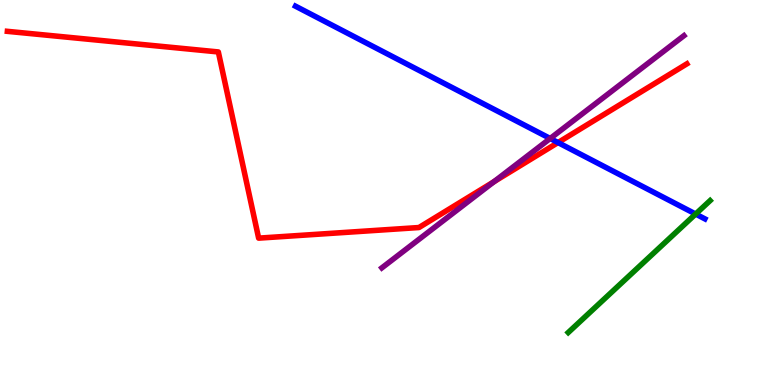[{'lines': ['blue', 'red'], 'intersections': [{'x': 7.2, 'y': 6.3}]}, {'lines': ['green', 'red'], 'intersections': []}, {'lines': ['purple', 'red'], 'intersections': [{'x': 6.37, 'y': 5.28}]}, {'lines': ['blue', 'green'], 'intersections': [{'x': 8.98, 'y': 4.44}]}, {'lines': ['blue', 'purple'], 'intersections': [{'x': 7.1, 'y': 6.4}]}, {'lines': ['green', 'purple'], 'intersections': []}]